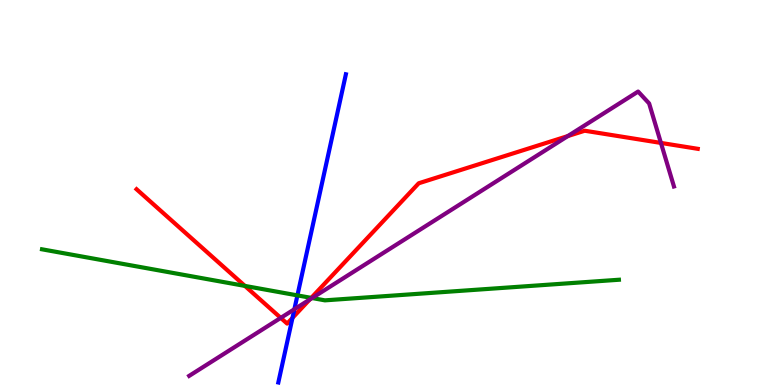[{'lines': ['blue', 'red'], 'intersections': [{'x': 3.77, 'y': 1.74}]}, {'lines': ['green', 'red'], 'intersections': [{'x': 3.16, 'y': 2.57}, {'x': 4.02, 'y': 2.26}]}, {'lines': ['purple', 'red'], 'intersections': [{'x': 3.62, 'y': 1.74}, {'x': 4.0, 'y': 2.22}, {'x': 7.33, 'y': 6.47}, {'x': 8.53, 'y': 6.29}]}, {'lines': ['blue', 'green'], 'intersections': [{'x': 3.84, 'y': 2.33}]}, {'lines': ['blue', 'purple'], 'intersections': [{'x': 3.8, 'y': 1.97}]}, {'lines': ['green', 'purple'], 'intersections': [{'x': 4.03, 'y': 2.26}]}]